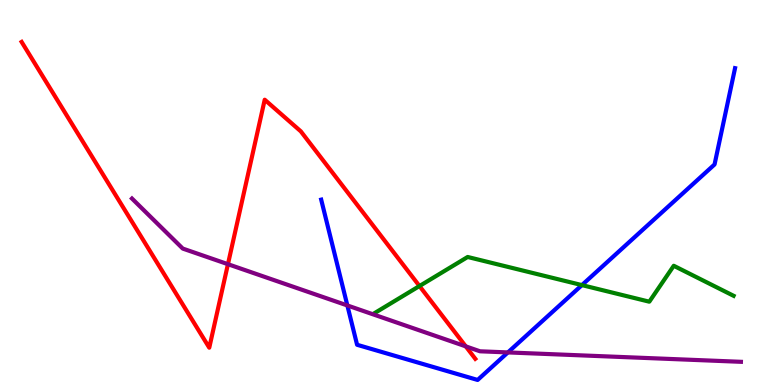[{'lines': ['blue', 'red'], 'intersections': []}, {'lines': ['green', 'red'], 'intersections': [{'x': 5.41, 'y': 2.57}]}, {'lines': ['purple', 'red'], 'intersections': [{'x': 2.94, 'y': 3.14}, {'x': 6.01, 'y': 1.0}]}, {'lines': ['blue', 'green'], 'intersections': [{'x': 7.51, 'y': 2.59}]}, {'lines': ['blue', 'purple'], 'intersections': [{'x': 4.48, 'y': 2.07}, {'x': 6.55, 'y': 0.846}]}, {'lines': ['green', 'purple'], 'intersections': []}]